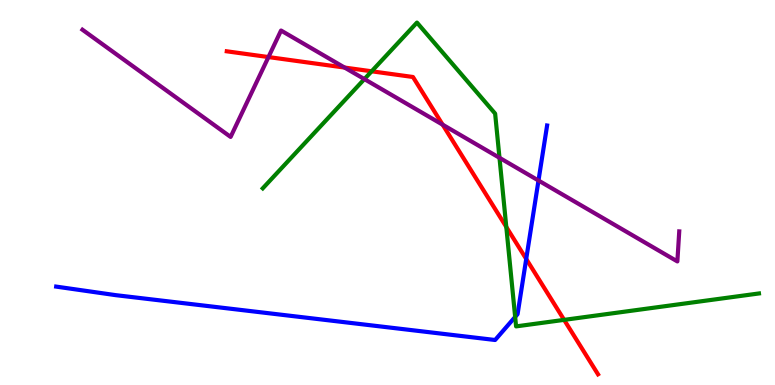[{'lines': ['blue', 'red'], 'intersections': [{'x': 6.79, 'y': 3.27}]}, {'lines': ['green', 'red'], 'intersections': [{'x': 4.8, 'y': 8.15}, {'x': 6.53, 'y': 4.11}, {'x': 7.28, 'y': 1.69}]}, {'lines': ['purple', 'red'], 'intersections': [{'x': 3.46, 'y': 8.52}, {'x': 4.45, 'y': 8.25}, {'x': 5.71, 'y': 6.76}]}, {'lines': ['blue', 'green'], 'intersections': [{'x': 6.65, 'y': 1.77}]}, {'lines': ['blue', 'purple'], 'intersections': [{'x': 6.95, 'y': 5.31}]}, {'lines': ['green', 'purple'], 'intersections': [{'x': 4.7, 'y': 7.95}, {'x': 6.45, 'y': 5.9}]}]